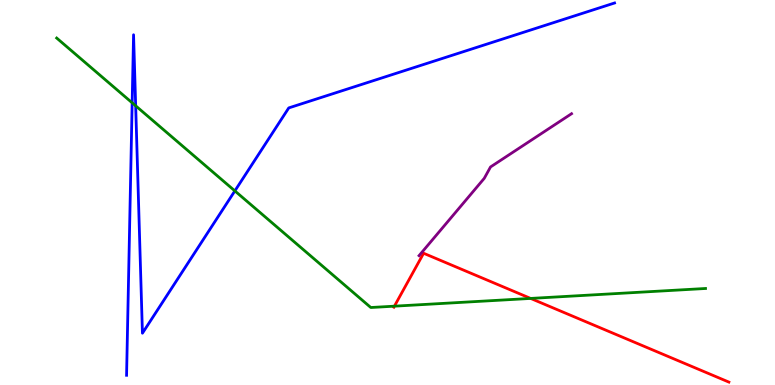[{'lines': ['blue', 'red'], 'intersections': []}, {'lines': ['green', 'red'], 'intersections': [{'x': 5.09, 'y': 2.05}, {'x': 6.85, 'y': 2.25}]}, {'lines': ['purple', 'red'], 'intersections': []}, {'lines': ['blue', 'green'], 'intersections': [{'x': 1.71, 'y': 7.33}, {'x': 1.75, 'y': 7.25}, {'x': 3.03, 'y': 5.04}]}, {'lines': ['blue', 'purple'], 'intersections': []}, {'lines': ['green', 'purple'], 'intersections': []}]